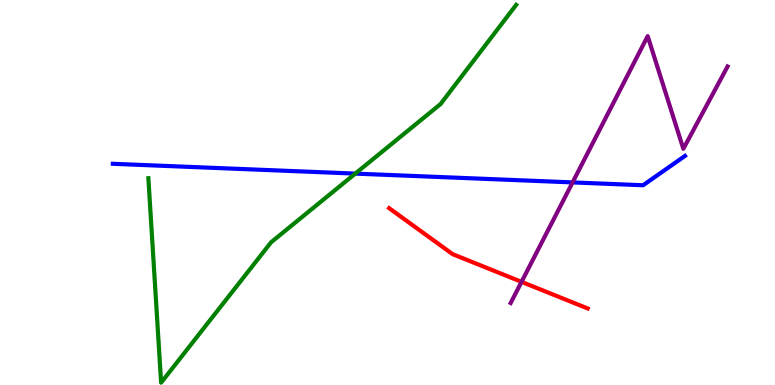[{'lines': ['blue', 'red'], 'intersections': []}, {'lines': ['green', 'red'], 'intersections': []}, {'lines': ['purple', 'red'], 'intersections': [{'x': 6.73, 'y': 2.68}]}, {'lines': ['blue', 'green'], 'intersections': [{'x': 4.58, 'y': 5.49}]}, {'lines': ['blue', 'purple'], 'intersections': [{'x': 7.39, 'y': 5.26}]}, {'lines': ['green', 'purple'], 'intersections': []}]